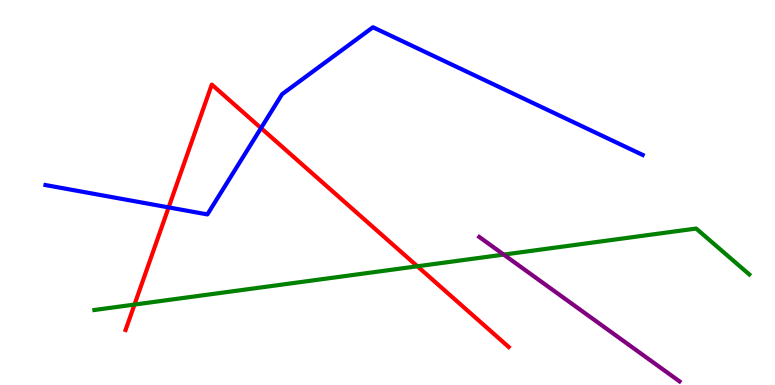[{'lines': ['blue', 'red'], 'intersections': [{'x': 2.18, 'y': 4.61}, {'x': 3.37, 'y': 6.67}]}, {'lines': ['green', 'red'], 'intersections': [{'x': 1.74, 'y': 2.09}, {'x': 5.39, 'y': 3.08}]}, {'lines': ['purple', 'red'], 'intersections': []}, {'lines': ['blue', 'green'], 'intersections': []}, {'lines': ['blue', 'purple'], 'intersections': []}, {'lines': ['green', 'purple'], 'intersections': [{'x': 6.5, 'y': 3.39}]}]